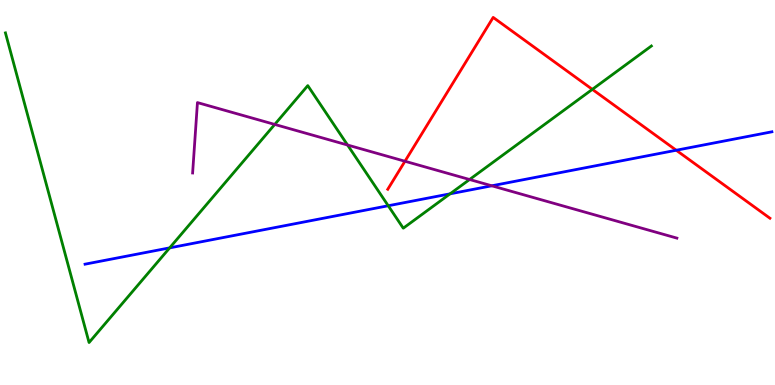[{'lines': ['blue', 'red'], 'intersections': [{'x': 8.73, 'y': 6.1}]}, {'lines': ['green', 'red'], 'intersections': [{'x': 7.64, 'y': 7.68}]}, {'lines': ['purple', 'red'], 'intersections': [{'x': 5.23, 'y': 5.81}]}, {'lines': ['blue', 'green'], 'intersections': [{'x': 2.19, 'y': 3.56}, {'x': 5.01, 'y': 4.66}, {'x': 5.81, 'y': 4.97}]}, {'lines': ['blue', 'purple'], 'intersections': [{'x': 6.35, 'y': 5.17}]}, {'lines': ['green', 'purple'], 'intersections': [{'x': 3.55, 'y': 6.77}, {'x': 4.48, 'y': 6.23}, {'x': 6.06, 'y': 5.34}]}]